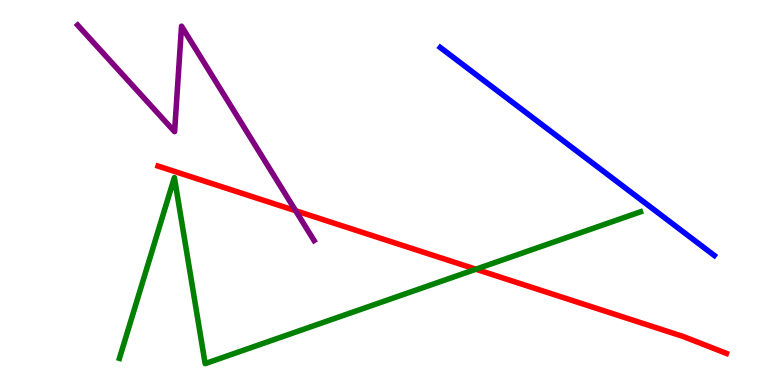[{'lines': ['blue', 'red'], 'intersections': []}, {'lines': ['green', 'red'], 'intersections': [{'x': 6.14, 'y': 3.01}]}, {'lines': ['purple', 'red'], 'intersections': [{'x': 3.81, 'y': 4.53}]}, {'lines': ['blue', 'green'], 'intersections': []}, {'lines': ['blue', 'purple'], 'intersections': []}, {'lines': ['green', 'purple'], 'intersections': []}]